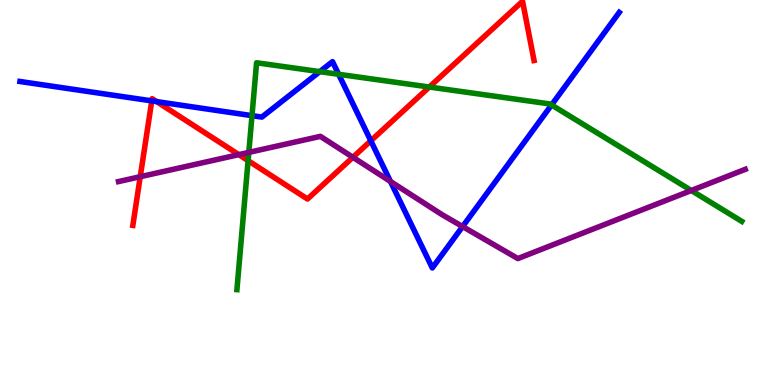[{'lines': ['blue', 'red'], 'intersections': [{'x': 1.96, 'y': 7.38}, {'x': 2.02, 'y': 7.36}, {'x': 4.78, 'y': 6.34}]}, {'lines': ['green', 'red'], 'intersections': [{'x': 3.2, 'y': 5.83}, {'x': 5.54, 'y': 7.74}]}, {'lines': ['purple', 'red'], 'intersections': [{'x': 1.81, 'y': 5.41}, {'x': 3.08, 'y': 5.98}, {'x': 4.55, 'y': 5.91}]}, {'lines': ['blue', 'green'], 'intersections': [{'x': 3.25, 'y': 7.0}, {'x': 4.13, 'y': 8.14}, {'x': 4.37, 'y': 8.07}, {'x': 7.12, 'y': 7.27}]}, {'lines': ['blue', 'purple'], 'intersections': [{'x': 5.04, 'y': 5.29}, {'x': 5.97, 'y': 4.12}]}, {'lines': ['green', 'purple'], 'intersections': [{'x': 3.21, 'y': 6.04}, {'x': 8.92, 'y': 5.05}]}]